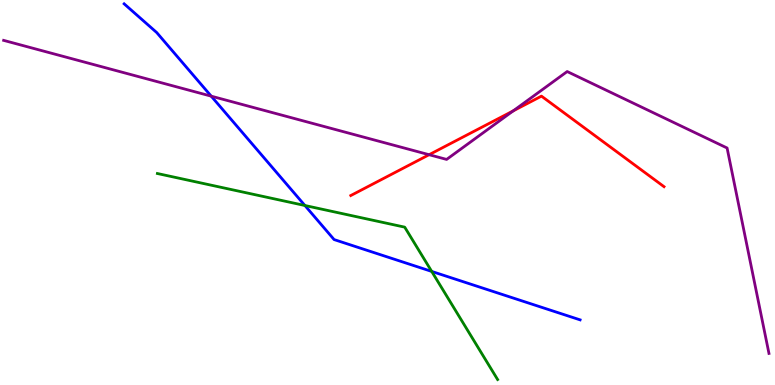[{'lines': ['blue', 'red'], 'intersections': []}, {'lines': ['green', 'red'], 'intersections': []}, {'lines': ['purple', 'red'], 'intersections': [{'x': 5.54, 'y': 5.98}, {'x': 6.62, 'y': 7.12}]}, {'lines': ['blue', 'green'], 'intersections': [{'x': 3.93, 'y': 4.66}, {'x': 5.57, 'y': 2.95}]}, {'lines': ['blue', 'purple'], 'intersections': [{'x': 2.73, 'y': 7.5}]}, {'lines': ['green', 'purple'], 'intersections': []}]